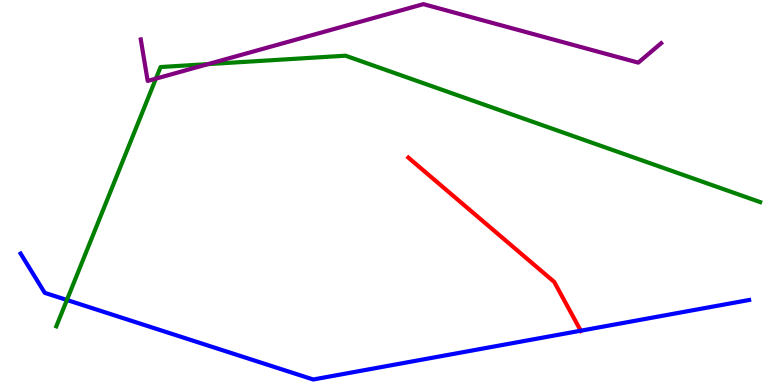[{'lines': ['blue', 'red'], 'intersections': [{'x': 7.49, 'y': 1.41}]}, {'lines': ['green', 'red'], 'intersections': []}, {'lines': ['purple', 'red'], 'intersections': []}, {'lines': ['blue', 'green'], 'intersections': [{'x': 0.863, 'y': 2.21}]}, {'lines': ['blue', 'purple'], 'intersections': []}, {'lines': ['green', 'purple'], 'intersections': [{'x': 2.01, 'y': 7.96}, {'x': 2.68, 'y': 8.33}]}]